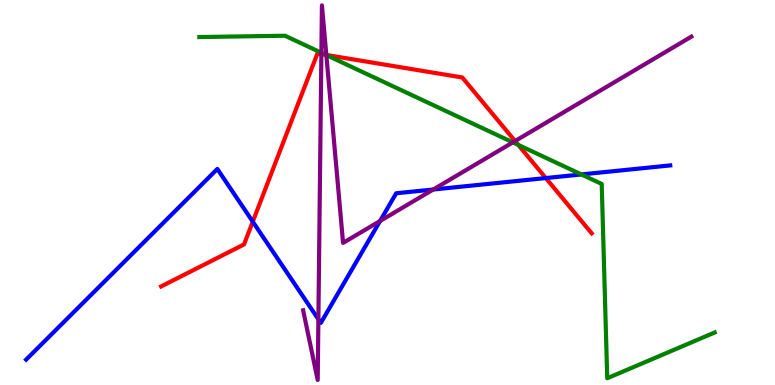[{'lines': ['blue', 'red'], 'intersections': [{'x': 3.26, 'y': 4.24}, {'x': 7.04, 'y': 5.38}]}, {'lines': ['green', 'red'], 'intersections': [{'x': 4.2, 'y': 8.57}, {'x': 6.69, 'y': 6.24}]}, {'lines': ['purple', 'red'], 'intersections': [{'x': 4.15, 'y': 8.59}, {'x': 4.21, 'y': 8.57}, {'x': 6.65, 'y': 6.34}]}, {'lines': ['blue', 'green'], 'intersections': [{'x': 7.5, 'y': 5.47}]}, {'lines': ['blue', 'purple'], 'intersections': [{'x': 4.11, 'y': 1.71}, {'x': 4.9, 'y': 4.26}, {'x': 5.59, 'y': 5.08}]}, {'lines': ['green', 'purple'], 'intersections': [{'x': 4.15, 'y': 8.63}, {'x': 4.21, 'y': 8.57}, {'x': 6.62, 'y': 6.3}]}]